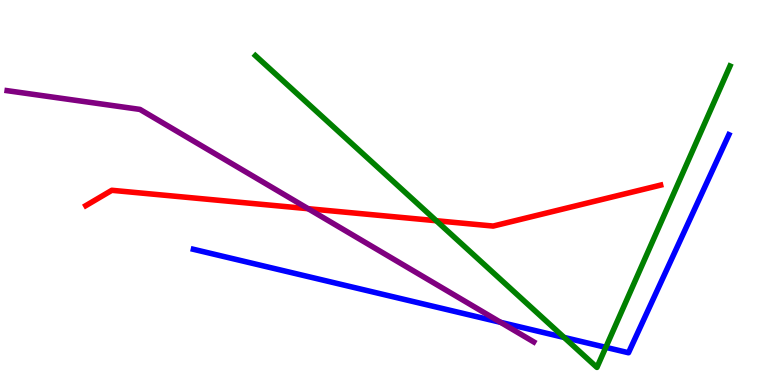[{'lines': ['blue', 'red'], 'intersections': []}, {'lines': ['green', 'red'], 'intersections': [{'x': 5.63, 'y': 4.27}]}, {'lines': ['purple', 'red'], 'intersections': [{'x': 3.98, 'y': 4.58}]}, {'lines': ['blue', 'green'], 'intersections': [{'x': 7.28, 'y': 1.24}, {'x': 7.82, 'y': 0.978}]}, {'lines': ['blue', 'purple'], 'intersections': [{'x': 6.46, 'y': 1.63}]}, {'lines': ['green', 'purple'], 'intersections': []}]